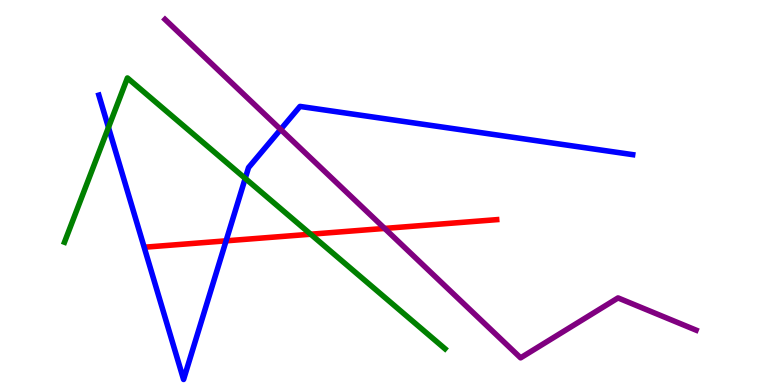[{'lines': ['blue', 'red'], 'intersections': [{'x': 2.92, 'y': 3.74}]}, {'lines': ['green', 'red'], 'intersections': [{'x': 4.01, 'y': 3.92}]}, {'lines': ['purple', 'red'], 'intersections': [{'x': 4.96, 'y': 4.07}]}, {'lines': ['blue', 'green'], 'intersections': [{'x': 1.4, 'y': 6.69}, {'x': 3.16, 'y': 5.37}]}, {'lines': ['blue', 'purple'], 'intersections': [{'x': 3.62, 'y': 6.64}]}, {'lines': ['green', 'purple'], 'intersections': []}]